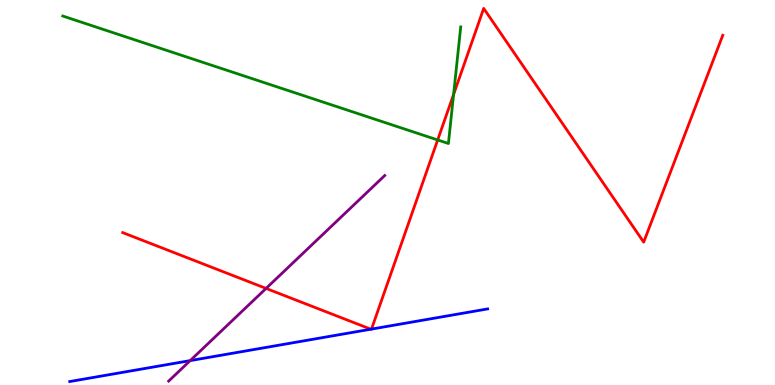[{'lines': ['blue', 'red'], 'intersections': [{'x': 4.79, 'y': 1.45}, {'x': 4.79, 'y': 1.45}]}, {'lines': ['green', 'red'], 'intersections': [{'x': 5.65, 'y': 6.36}, {'x': 5.85, 'y': 7.55}]}, {'lines': ['purple', 'red'], 'intersections': [{'x': 3.43, 'y': 2.51}]}, {'lines': ['blue', 'green'], 'intersections': []}, {'lines': ['blue', 'purple'], 'intersections': [{'x': 2.45, 'y': 0.633}]}, {'lines': ['green', 'purple'], 'intersections': []}]